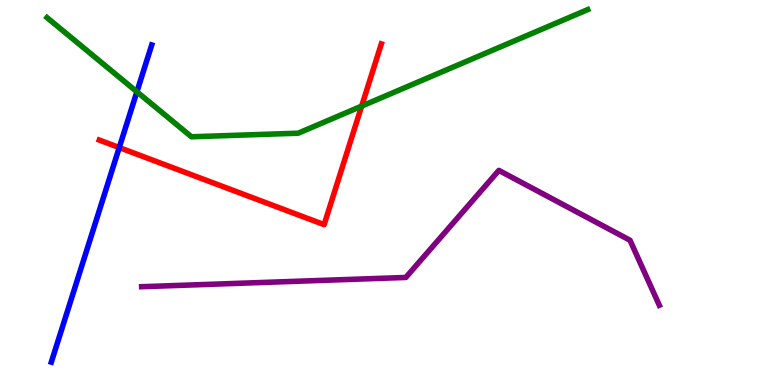[{'lines': ['blue', 'red'], 'intersections': [{'x': 1.54, 'y': 6.17}]}, {'lines': ['green', 'red'], 'intersections': [{'x': 4.67, 'y': 7.24}]}, {'lines': ['purple', 'red'], 'intersections': []}, {'lines': ['blue', 'green'], 'intersections': [{'x': 1.77, 'y': 7.62}]}, {'lines': ['blue', 'purple'], 'intersections': []}, {'lines': ['green', 'purple'], 'intersections': []}]